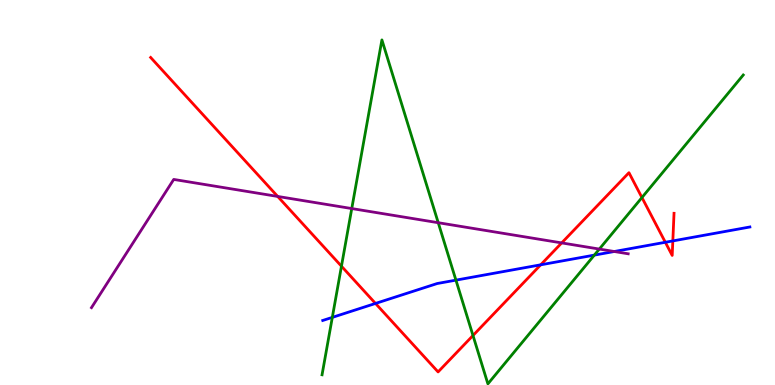[{'lines': ['blue', 'red'], 'intersections': [{'x': 4.85, 'y': 2.12}, {'x': 6.98, 'y': 3.12}, {'x': 8.58, 'y': 3.71}, {'x': 8.68, 'y': 3.74}]}, {'lines': ['green', 'red'], 'intersections': [{'x': 4.41, 'y': 3.09}, {'x': 6.1, 'y': 1.29}, {'x': 8.28, 'y': 4.87}]}, {'lines': ['purple', 'red'], 'intersections': [{'x': 3.58, 'y': 4.9}, {'x': 7.25, 'y': 3.69}]}, {'lines': ['blue', 'green'], 'intersections': [{'x': 4.29, 'y': 1.76}, {'x': 5.88, 'y': 2.72}, {'x': 7.67, 'y': 3.37}]}, {'lines': ['blue', 'purple'], 'intersections': [{'x': 7.93, 'y': 3.47}]}, {'lines': ['green', 'purple'], 'intersections': [{'x': 4.54, 'y': 4.58}, {'x': 5.65, 'y': 4.22}, {'x': 7.73, 'y': 3.53}]}]